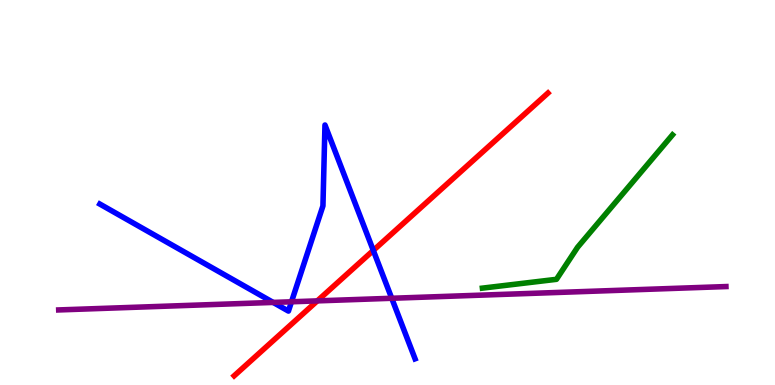[{'lines': ['blue', 'red'], 'intersections': [{'x': 4.82, 'y': 3.5}]}, {'lines': ['green', 'red'], 'intersections': []}, {'lines': ['purple', 'red'], 'intersections': [{'x': 4.09, 'y': 2.19}]}, {'lines': ['blue', 'green'], 'intersections': []}, {'lines': ['blue', 'purple'], 'intersections': [{'x': 3.52, 'y': 2.14}, {'x': 3.76, 'y': 2.16}, {'x': 5.05, 'y': 2.25}]}, {'lines': ['green', 'purple'], 'intersections': []}]